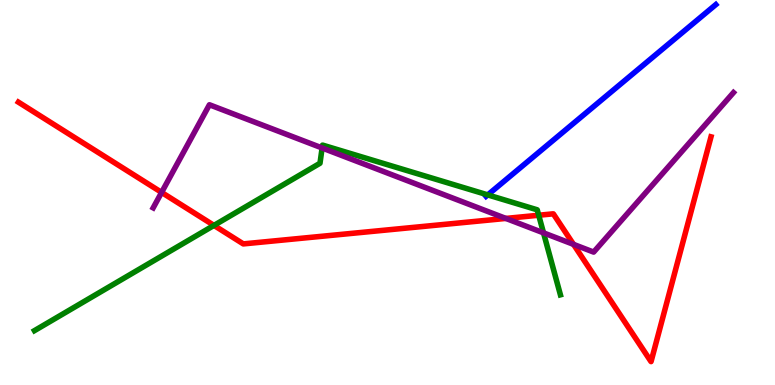[{'lines': ['blue', 'red'], 'intersections': []}, {'lines': ['green', 'red'], 'intersections': [{'x': 2.76, 'y': 4.15}, {'x': 6.95, 'y': 4.41}]}, {'lines': ['purple', 'red'], 'intersections': [{'x': 2.09, 'y': 5.0}, {'x': 6.53, 'y': 4.33}, {'x': 7.4, 'y': 3.65}]}, {'lines': ['blue', 'green'], 'intersections': [{'x': 6.29, 'y': 4.94}]}, {'lines': ['blue', 'purple'], 'intersections': []}, {'lines': ['green', 'purple'], 'intersections': [{'x': 4.16, 'y': 6.16}, {'x': 7.01, 'y': 3.95}]}]